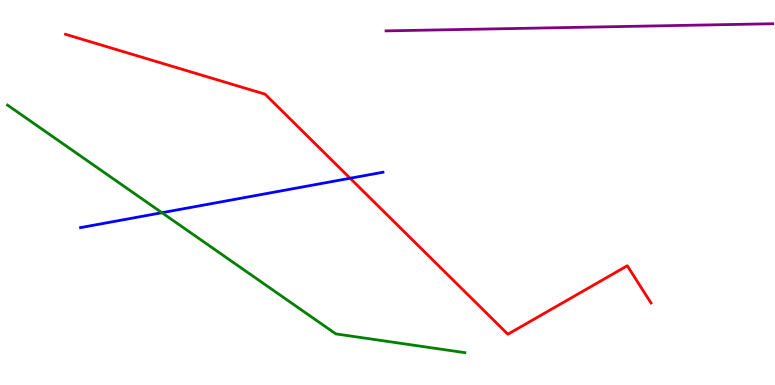[{'lines': ['blue', 'red'], 'intersections': [{'x': 4.52, 'y': 5.37}]}, {'lines': ['green', 'red'], 'intersections': []}, {'lines': ['purple', 'red'], 'intersections': []}, {'lines': ['blue', 'green'], 'intersections': [{'x': 2.09, 'y': 4.48}]}, {'lines': ['blue', 'purple'], 'intersections': []}, {'lines': ['green', 'purple'], 'intersections': []}]